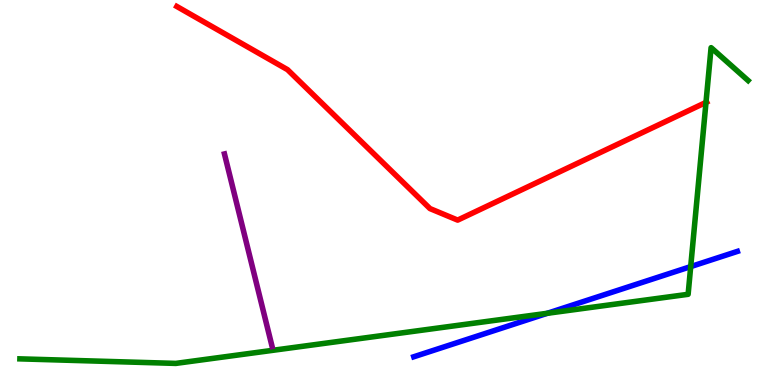[{'lines': ['blue', 'red'], 'intersections': []}, {'lines': ['green', 'red'], 'intersections': [{'x': 9.11, 'y': 7.34}]}, {'lines': ['purple', 'red'], 'intersections': []}, {'lines': ['blue', 'green'], 'intersections': [{'x': 7.06, 'y': 1.86}, {'x': 8.91, 'y': 3.08}]}, {'lines': ['blue', 'purple'], 'intersections': []}, {'lines': ['green', 'purple'], 'intersections': []}]